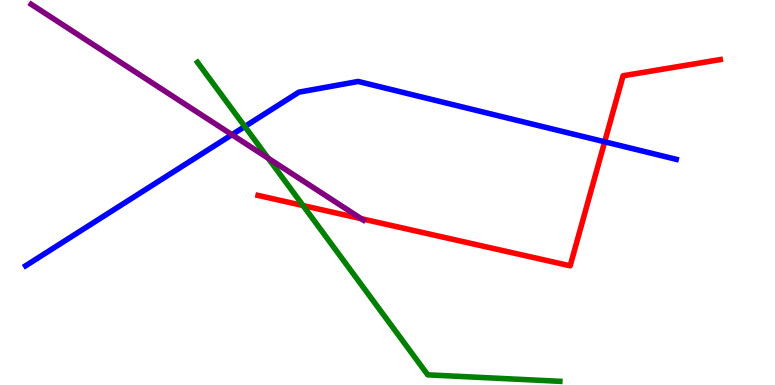[{'lines': ['blue', 'red'], 'intersections': [{'x': 7.8, 'y': 6.32}]}, {'lines': ['green', 'red'], 'intersections': [{'x': 3.91, 'y': 4.66}]}, {'lines': ['purple', 'red'], 'intersections': [{'x': 4.66, 'y': 4.32}]}, {'lines': ['blue', 'green'], 'intersections': [{'x': 3.16, 'y': 6.71}]}, {'lines': ['blue', 'purple'], 'intersections': [{'x': 2.99, 'y': 6.5}]}, {'lines': ['green', 'purple'], 'intersections': [{'x': 3.46, 'y': 5.89}]}]